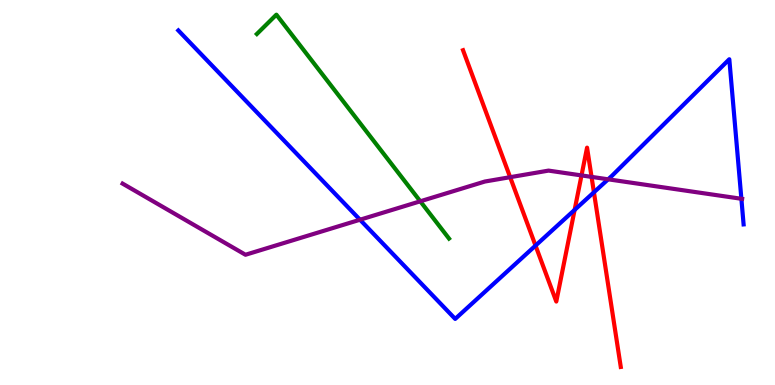[{'lines': ['blue', 'red'], 'intersections': [{'x': 6.91, 'y': 3.62}, {'x': 7.41, 'y': 4.55}, {'x': 7.66, 'y': 5.01}]}, {'lines': ['green', 'red'], 'intersections': []}, {'lines': ['purple', 'red'], 'intersections': [{'x': 6.58, 'y': 5.4}, {'x': 7.5, 'y': 5.44}, {'x': 7.63, 'y': 5.41}]}, {'lines': ['blue', 'green'], 'intersections': []}, {'lines': ['blue', 'purple'], 'intersections': [{'x': 4.65, 'y': 4.29}, {'x': 7.85, 'y': 5.34}, {'x': 9.57, 'y': 4.84}]}, {'lines': ['green', 'purple'], 'intersections': [{'x': 5.42, 'y': 4.77}]}]